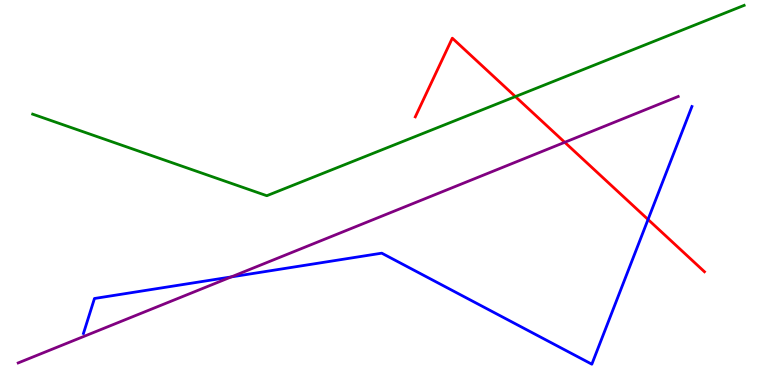[{'lines': ['blue', 'red'], 'intersections': [{'x': 8.36, 'y': 4.3}]}, {'lines': ['green', 'red'], 'intersections': [{'x': 6.65, 'y': 7.49}]}, {'lines': ['purple', 'red'], 'intersections': [{'x': 7.29, 'y': 6.3}]}, {'lines': ['blue', 'green'], 'intersections': []}, {'lines': ['blue', 'purple'], 'intersections': [{'x': 2.98, 'y': 2.81}]}, {'lines': ['green', 'purple'], 'intersections': []}]